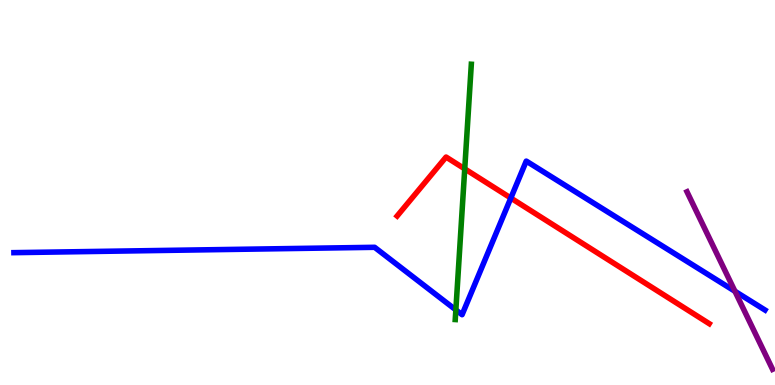[{'lines': ['blue', 'red'], 'intersections': [{'x': 6.59, 'y': 4.86}]}, {'lines': ['green', 'red'], 'intersections': [{'x': 6.0, 'y': 5.61}]}, {'lines': ['purple', 'red'], 'intersections': []}, {'lines': ['blue', 'green'], 'intersections': [{'x': 5.88, 'y': 1.95}]}, {'lines': ['blue', 'purple'], 'intersections': [{'x': 9.48, 'y': 2.43}]}, {'lines': ['green', 'purple'], 'intersections': []}]